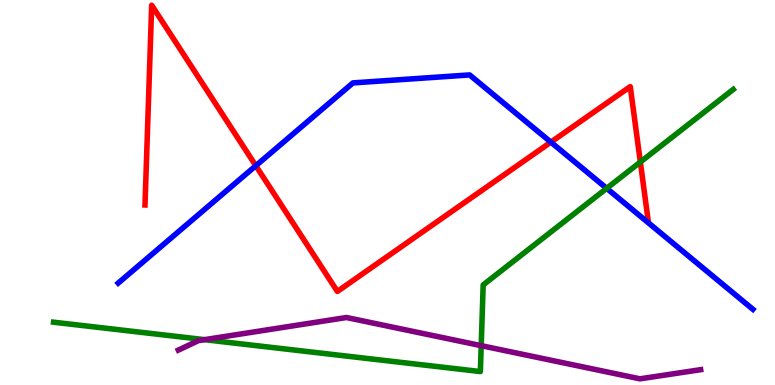[{'lines': ['blue', 'red'], 'intersections': [{'x': 3.3, 'y': 5.7}, {'x': 7.11, 'y': 6.31}]}, {'lines': ['green', 'red'], 'intersections': [{'x': 8.26, 'y': 5.79}]}, {'lines': ['purple', 'red'], 'intersections': []}, {'lines': ['blue', 'green'], 'intersections': [{'x': 7.83, 'y': 5.11}]}, {'lines': ['blue', 'purple'], 'intersections': []}, {'lines': ['green', 'purple'], 'intersections': [{'x': 2.64, 'y': 1.18}, {'x': 6.21, 'y': 1.02}]}]